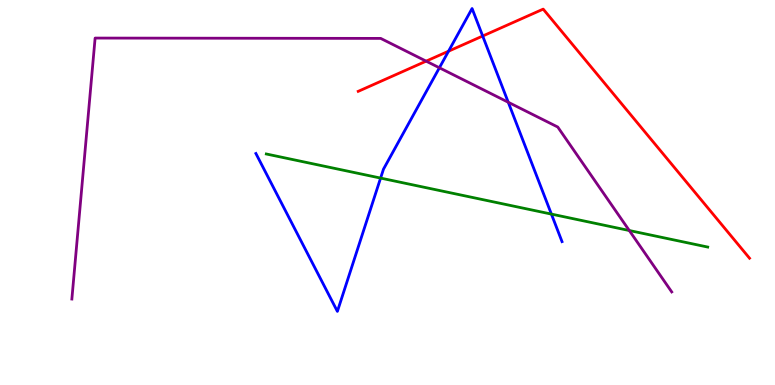[{'lines': ['blue', 'red'], 'intersections': [{'x': 5.79, 'y': 8.67}, {'x': 6.23, 'y': 9.06}]}, {'lines': ['green', 'red'], 'intersections': []}, {'lines': ['purple', 'red'], 'intersections': [{'x': 5.5, 'y': 8.41}]}, {'lines': ['blue', 'green'], 'intersections': [{'x': 4.91, 'y': 5.37}, {'x': 7.11, 'y': 4.44}]}, {'lines': ['blue', 'purple'], 'intersections': [{'x': 5.67, 'y': 8.24}, {'x': 6.56, 'y': 7.34}]}, {'lines': ['green', 'purple'], 'intersections': [{'x': 8.12, 'y': 4.01}]}]